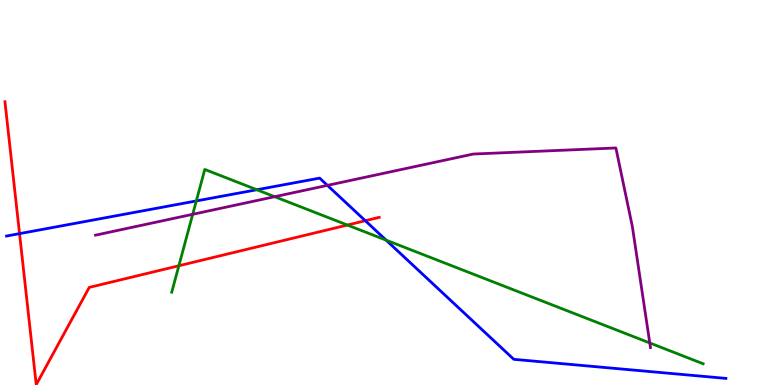[{'lines': ['blue', 'red'], 'intersections': [{'x': 0.252, 'y': 3.93}, {'x': 4.71, 'y': 4.27}]}, {'lines': ['green', 'red'], 'intersections': [{'x': 2.31, 'y': 3.1}, {'x': 4.48, 'y': 4.15}]}, {'lines': ['purple', 'red'], 'intersections': []}, {'lines': ['blue', 'green'], 'intersections': [{'x': 2.53, 'y': 4.78}, {'x': 3.31, 'y': 5.07}, {'x': 4.98, 'y': 3.76}]}, {'lines': ['blue', 'purple'], 'intersections': [{'x': 4.22, 'y': 5.19}]}, {'lines': ['green', 'purple'], 'intersections': [{'x': 2.49, 'y': 4.43}, {'x': 3.54, 'y': 4.89}, {'x': 8.38, 'y': 1.09}]}]